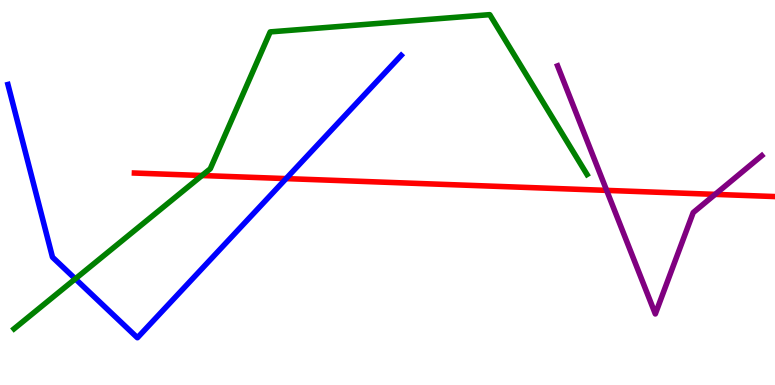[{'lines': ['blue', 'red'], 'intersections': [{'x': 3.69, 'y': 5.36}]}, {'lines': ['green', 'red'], 'intersections': [{'x': 2.61, 'y': 5.44}]}, {'lines': ['purple', 'red'], 'intersections': [{'x': 7.83, 'y': 5.05}, {'x': 9.23, 'y': 4.95}]}, {'lines': ['blue', 'green'], 'intersections': [{'x': 0.972, 'y': 2.76}]}, {'lines': ['blue', 'purple'], 'intersections': []}, {'lines': ['green', 'purple'], 'intersections': []}]